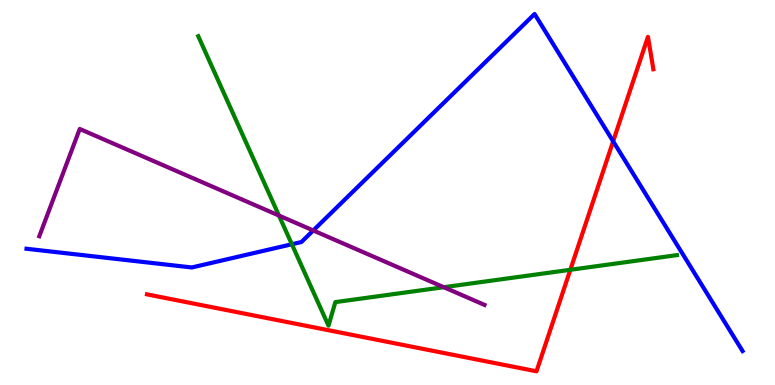[{'lines': ['blue', 'red'], 'intersections': [{'x': 7.91, 'y': 6.33}]}, {'lines': ['green', 'red'], 'intersections': [{'x': 7.36, 'y': 2.99}]}, {'lines': ['purple', 'red'], 'intersections': []}, {'lines': ['blue', 'green'], 'intersections': [{'x': 3.77, 'y': 3.66}]}, {'lines': ['blue', 'purple'], 'intersections': [{'x': 4.04, 'y': 4.01}]}, {'lines': ['green', 'purple'], 'intersections': [{'x': 3.6, 'y': 4.4}, {'x': 5.73, 'y': 2.54}]}]